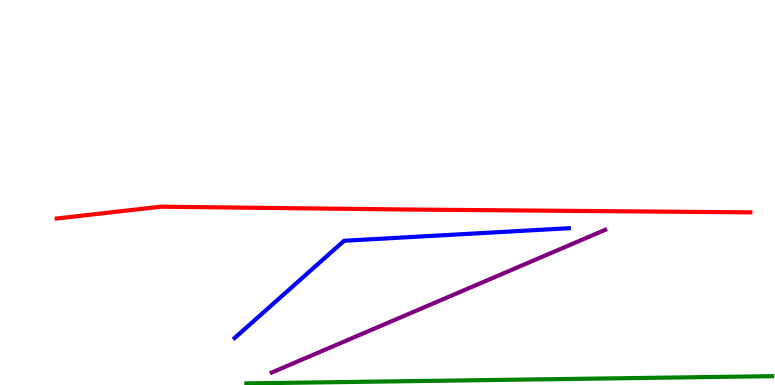[{'lines': ['blue', 'red'], 'intersections': []}, {'lines': ['green', 'red'], 'intersections': []}, {'lines': ['purple', 'red'], 'intersections': []}, {'lines': ['blue', 'green'], 'intersections': []}, {'lines': ['blue', 'purple'], 'intersections': []}, {'lines': ['green', 'purple'], 'intersections': []}]